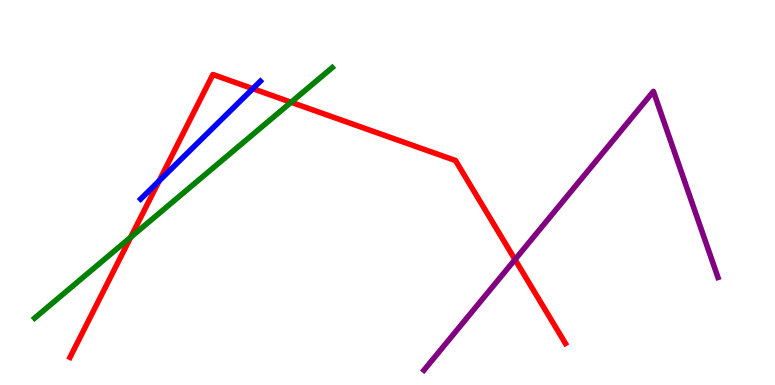[{'lines': ['blue', 'red'], 'intersections': [{'x': 2.05, 'y': 5.3}, {'x': 3.26, 'y': 7.7}]}, {'lines': ['green', 'red'], 'intersections': [{'x': 1.69, 'y': 3.84}, {'x': 3.76, 'y': 7.34}]}, {'lines': ['purple', 'red'], 'intersections': [{'x': 6.65, 'y': 3.26}]}, {'lines': ['blue', 'green'], 'intersections': []}, {'lines': ['blue', 'purple'], 'intersections': []}, {'lines': ['green', 'purple'], 'intersections': []}]